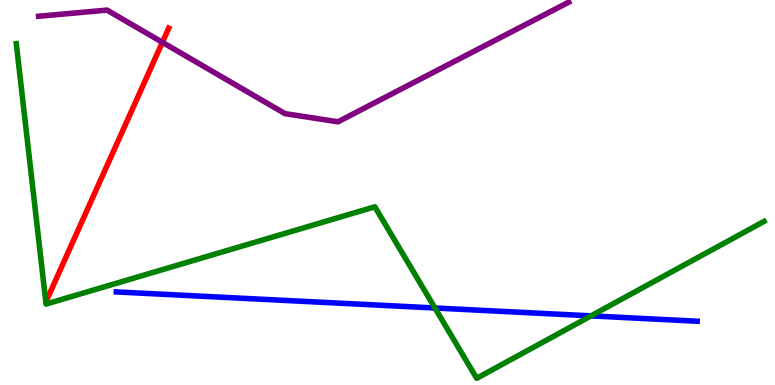[{'lines': ['blue', 'red'], 'intersections': []}, {'lines': ['green', 'red'], 'intersections': []}, {'lines': ['purple', 'red'], 'intersections': [{'x': 2.1, 'y': 8.9}]}, {'lines': ['blue', 'green'], 'intersections': [{'x': 5.61, 'y': 2.0}, {'x': 7.63, 'y': 1.8}]}, {'lines': ['blue', 'purple'], 'intersections': []}, {'lines': ['green', 'purple'], 'intersections': []}]